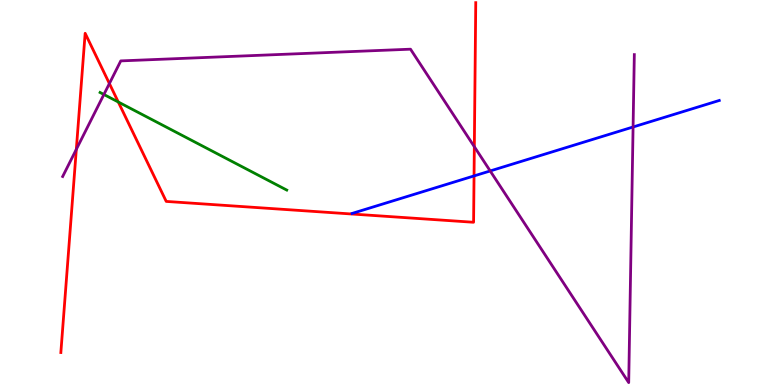[{'lines': ['blue', 'red'], 'intersections': [{'x': 6.12, 'y': 5.43}]}, {'lines': ['green', 'red'], 'intersections': [{'x': 1.53, 'y': 7.35}]}, {'lines': ['purple', 'red'], 'intersections': [{'x': 0.985, 'y': 6.12}, {'x': 1.41, 'y': 7.83}, {'x': 6.12, 'y': 6.19}]}, {'lines': ['blue', 'green'], 'intersections': []}, {'lines': ['blue', 'purple'], 'intersections': [{'x': 6.33, 'y': 5.56}, {'x': 8.17, 'y': 6.7}]}, {'lines': ['green', 'purple'], 'intersections': [{'x': 1.34, 'y': 7.55}]}]